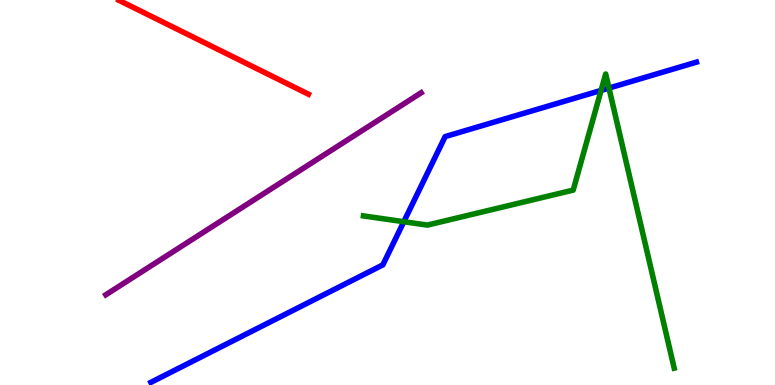[{'lines': ['blue', 'red'], 'intersections': []}, {'lines': ['green', 'red'], 'intersections': []}, {'lines': ['purple', 'red'], 'intersections': []}, {'lines': ['blue', 'green'], 'intersections': [{'x': 5.21, 'y': 4.24}, {'x': 7.76, 'y': 7.65}, {'x': 7.86, 'y': 7.71}]}, {'lines': ['blue', 'purple'], 'intersections': []}, {'lines': ['green', 'purple'], 'intersections': []}]